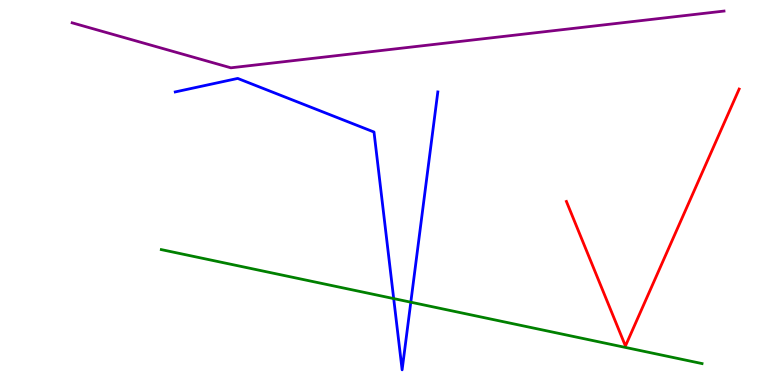[{'lines': ['blue', 'red'], 'intersections': []}, {'lines': ['green', 'red'], 'intersections': []}, {'lines': ['purple', 'red'], 'intersections': []}, {'lines': ['blue', 'green'], 'intersections': [{'x': 5.08, 'y': 2.24}, {'x': 5.3, 'y': 2.15}]}, {'lines': ['blue', 'purple'], 'intersections': []}, {'lines': ['green', 'purple'], 'intersections': []}]